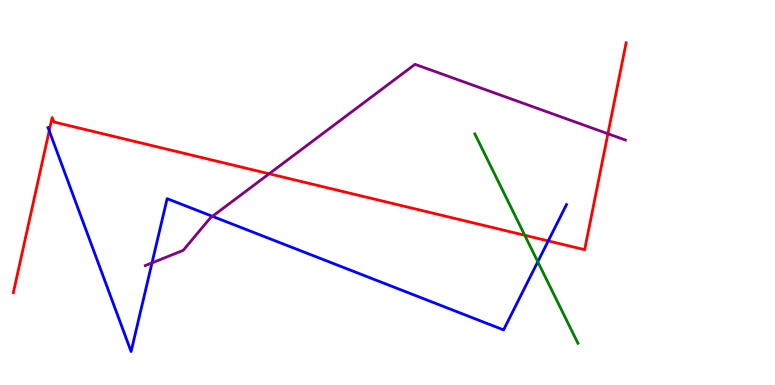[{'lines': ['blue', 'red'], 'intersections': [{'x': 0.635, 'y': 6.6}, {'x': 7.07, 'y': 3.74}]}, {'lines': ['green', 'red'], 'intersections': [{'x': 6.77, 'y': 3.89}]}, {'lines': ['purple', 'red'], 'intersections': [{'x': 3.47, 'y': 5.49}, {'x': 7.84, 'y': 6.53}]}, {'lines': ['blue', 'green'], 'intersections': [{'x': 6.94, 'y': 3.2}]}, {'lines': ['blue', 'purple'], 'intersections': [{'x': 1.96, 'y': 3.17}, {'x': 2.74, 'y': 4.38}]}, {'lines': ['green', 'purple'], 'intersections': []}]